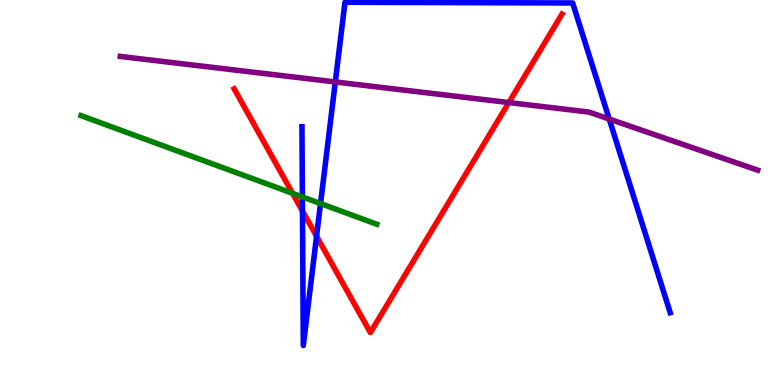[{'lines': ['blue', 'red'], 'intersections': [{'x': 3.9, 'y': 4.52}, {'x': 4.08, 'y': 3.86}]}, {'lines': ['green', 'red'], 'intersections': [{'x': 3.77, 'y': 4.98}]}, {'lines': ['purple', 'red'], 'intersections': [{'x': 6.57, 'y': 7.34}]}, {'lines': ['blue', 'green'], 'intersections': [{'x': 3.9, 'y': 4.89}, {'x': 4.14, 'y': 4.71}]}, {'lines': ['blue', 'purple'], 'intersections': [{'x': 4.33, 'y': 7.87}, {'x': 7.86, 'y': 6.91}]}, {'lines': ['green', 'purple'], 'intersections': []}]